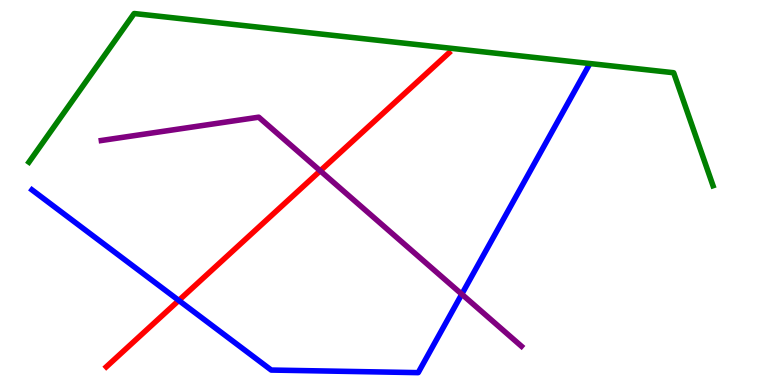[{'lines': ['blue', 'red'], 'intersections': [{'x': 2.31, 'y': 2.2}]}, {'lines': ['green', 'red'], 'intersections': []}, {'lines': ['purple', 'red'], 'intersections': [{'x': 4.13, 'y': 5.56}]}, {'lines': ['blue', 'green'], 'intersections': []}, {'lines': ['blue', 'purple'], 'intersections': [{'x': 5.96, 'y': 2.36}]}, {'lines': ['green', 'purple'], 'intersections': []}]